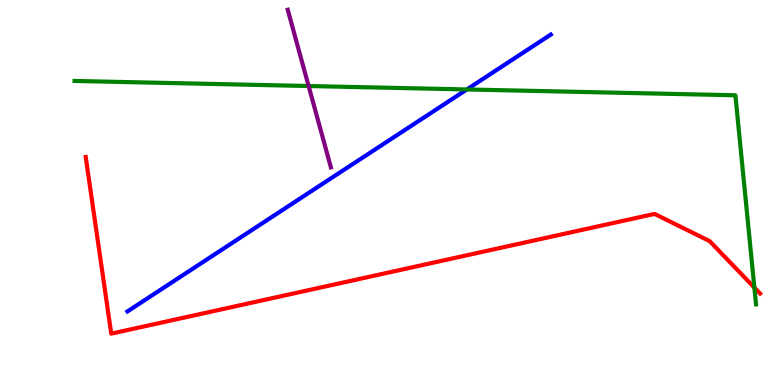[{'lines': ['blue', 'red'], 'intersections': []}, {'lines': ['green', 'red'], 'intersections': [{'x': 9.73, 'y': 2.53}]}, {'lines': ['purple', 'red'], 'intersections': []}, {'lines': ['blue', 'green'], 'intersections': [{'x': 6.02, 'y': 7.68}]}, {'lines': ['blue', 'purple'], 'intersections': []}, {'lines': ['green', 'purple'], 'intersections': [{'x': 3.98, 'y': 7.77}]}]